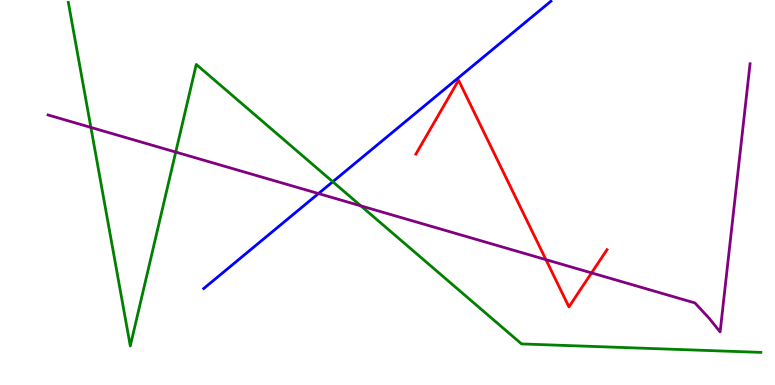[{'lines': ['blue', 'red'], 'intersections': []}, {'lines': ['green', 'red'], 'intersections': []}, {'lines': ['purple', 'red'], 'intersections': [{'x': 7.04, 'y': 3.26}, {'x': 7.63, 'y': 2.91}]}, {'lines': ['blue', 'green'], 'intersections': [{'x': 4.29, 'y': 5.28}]}, {'lines': ['blue', 'purple'], 'intersections': [{'x': 4.11, 'y': 4.97}]}, {'lines': ['green', 'purple'], 'intersections': [{'x': 1.17, 'y': 6.69}, {'x': 2.27, 'y': 6.05}, {'x': 4.66, 'y': 4.65}]}]